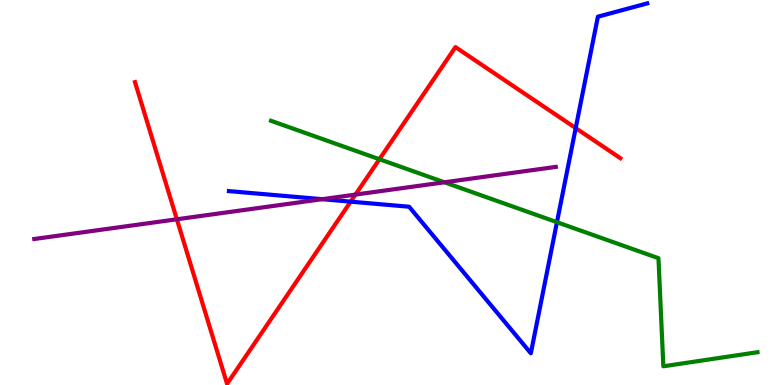[{'lines': ['blue', 'red'], 'intersections': [{'x': 4.52, 'y': 4.76}, {'x': 7.43, 'y': 6.67}]}, {'lines': ['green', 'red'], 'intersections': [{'x': 4.9, 'y': 5.86}]}, {'lines': ['purple', 'red'], 'intersections': [{'x': 2.28, 'y': 4.3}, {'x': 4.59, 'y': 4.95}]}, {'lines': ['blue', 'green'], 'intersections': [{'x': 7.19, 'y': 4.23}]}, {'lines': ['blue', 'purple'], 'intersections': [{'x': 4.16, 'y': 4.83}]}, {'lines': ['green', 'purple'], 'intersections': [{'x': 5.73, 'y': 5.27}]}]